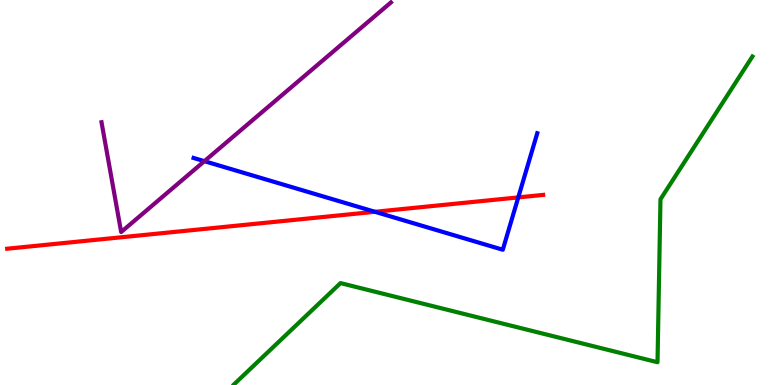[{'lines': ['blue', 'red'], 'intersections': [{'x': 4.84, 'y': 4.5}, {'x': 6.69, 'y': 4.87}]}, {'lines': ['green', 'red'], 'intersections': []}, {'lines': ['purple', 'red'], 'intersections': []}, {'lines': ['blue', 'green'], 'intersections': []}, {'lines': ['blue', 'purple'], 'intersections': [{'x': 2.64, 'y': 5.81}]}, {'lines': ['green', 'purple'], 'intersections': []}]